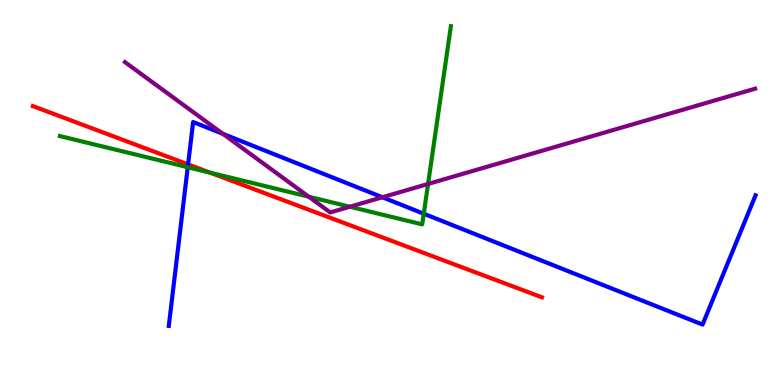[{'lines': ['blue', 'red'], 'intersections': [{'x': 2.43, 'y': 5.73}]}, {'lines': ['green', 'red'], 'intersections': [{'x': 2.71, 'y': 5.51}]}, {'lines': ['purple', 'red'], 'intersections': []}, {'lines': ['blue', 'green'], 'intersections': [{'x': 2.42, 'y': 5.66}, {'x': 5.47, 'y': 4.45}]}, {'lines': ['blue', 'purple'], 'intersections': [{'x': 2.88, 'y': 6.52}, {'x': 4.93, 'y': 4.88}]}, {'lines': ['green', 'purple'], 'intersections': [{'x': 3.98, 'y': 4.89}, {'x': 4.51, 'y': 4.63}, {'x': 5.52, 'y': 5.22}]}]